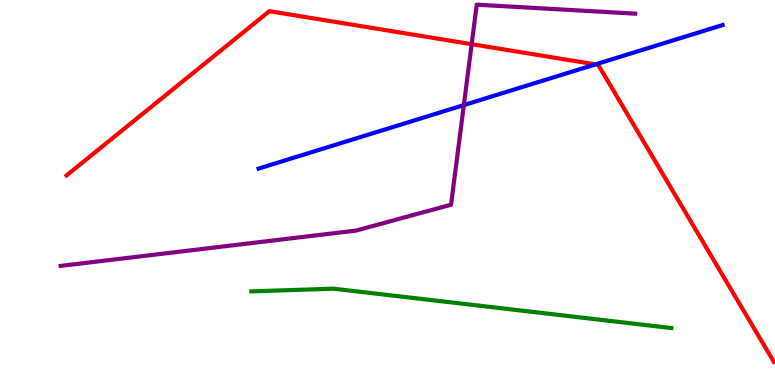[{'lines': ['blue', 'red'], 'intersections': [{'x': 7.68, 'y': 8.33}]}, {'lines': ['green', 'red'], 'intersections': []}, {'lines': ['purple', 'red'], 'intersections': [{'x': 6.09, 'y': 8.85}]}, {'lines': ['blue', 'green'], 'intersections': []}, {'lines': ['blue', 'purple'], 'intersections': [{'x': 5.99, 'y': 7.27}]}, {'lines': ['green', 'purple'], 'intersections': []}]